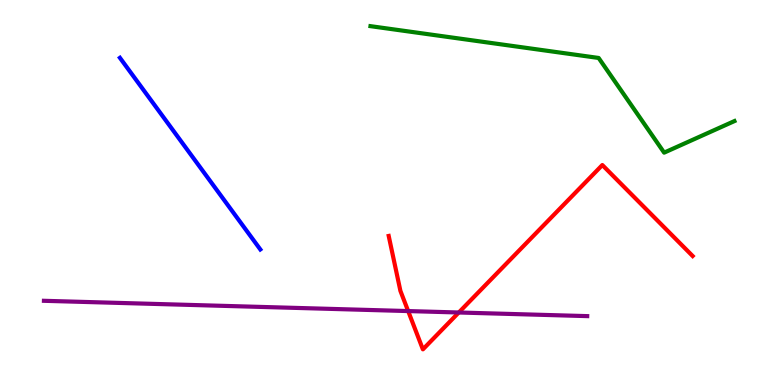[{'lines': ['blue', 'red'], 'intersections': []}, {'lines': ['green', 'red'], 'intersections': []}, {'lines': ['purple', 'red'], 'intersections': [{'x': 5.27, 'y': 1.92}, {'x': 5.92, 'y': 1.88}]}, {'lines': ['blue', 'green'], 'intersections': []}, {'lines': ['blue', 'purple'], 'intersections': []}, {'lines': ['green', 'purple'], 'intersections': []}]